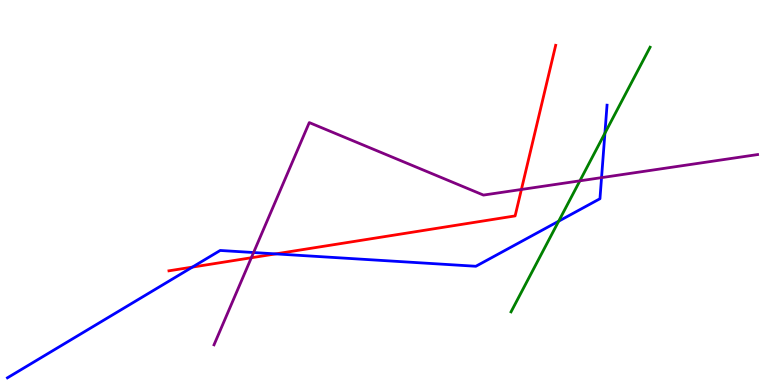[{'lines': ['blue', 'red'], 'intersections': [{'x': 2.48, 'y': 3.06}, {'x': 3.56, 'y': 3.41}]}, {'lines': ['green', 'red'], 'intersections': []}, {'lines': ['purple', 'red'], 'intersections': [{'x': 3.24, 'y': 3.31}, {'x': 6.73, 'y': 5.08}]}, {'lines': ['blue', 'green'], 'intersections': [{'x': 7.21, 'y': 4.25}, {'x': 7.81, 'y': 6.54}]}, {'lines': ['blue', 'purple'], 'intersections': [{'x': 3.27, 'y': 3.44}, {'x': 7.76, 'y': 5.39}]}, {'lines': ['green', 'purple'], 'intersections': [{'x': 7.48, 'y': 5.3}]}]